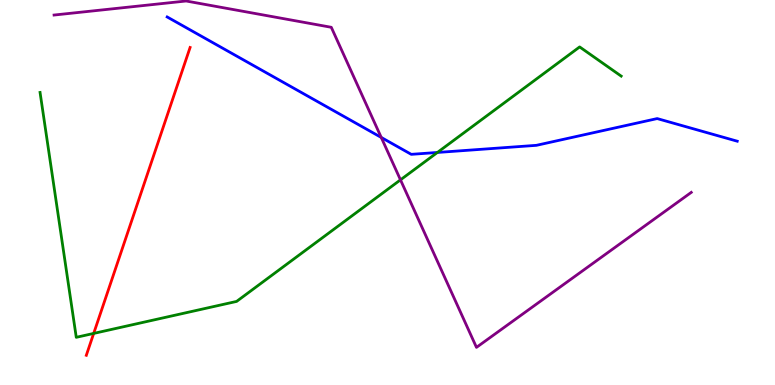[{'lines': ['blue', 'red'], 'intersections': []}, {'lines': ['green', 'red'], 'intersections': [{'x': 1.21, 'y': 1.34}]}, {'lines': ['purple', 'red'], 'intersections': []}, {'lines': ['blue', 'green'], 'intersections': [{'x': 5.64, 'y': 6.04}]}, {'lines': ['blue', 'purple'], 'intersections': [{'x': 4.92, 'y': 6.43}]}, {'lines': ['green', 'purple'], 'intersections': [{'x': 5.17, 'y': 5.33}]}]